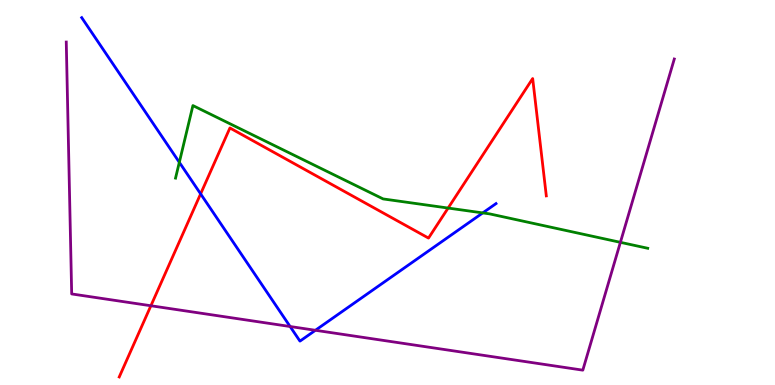[{'lines': ['blue', 'red'], 'intersections': [{'x': 2.59, 'y': 4.96}]}, {'lines': ['green', 'red'], 'intersections': [{'x': 5.78, 'y': 4.6}]}, {'lines': ['purple', 'red'], 'intersections': [{'x': 1.95, 'y': 2.06}]}, {'lines': ['blue', 'green'], 'intersections': [{'x': 2.31, 'y': 5.78}, {'x': 6.23, 'y': 4.47}]}, {'lines': ['blue', 'purple'], 'intersections': [{'x': 3.74, 'y': 1.52}, {'x': 4.07, 'y': 1.42}]}, {'lines': ['green', 'purple'], 'intersections': [{'x': 8.01, 'y': 3.71}]}]